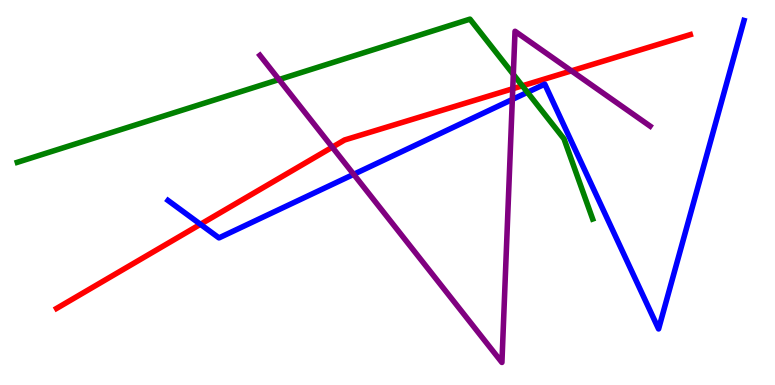[{'lines': ['blue', 'red'], 'intersections': [{'x': 2.59, 'y': 4.17}]}, {'lines': ['green', 'red'], 'intersections': [{'x': 6.74, 'y': 7.77}]}, {'lines': ['purple', 'red'], 'intersections': [{'x': 4.29, 'y': 6.18}, {'x': 6.62, 'y': 7.7}, {'x': 7.37, 'y': 8.16}]}, {'lines': ['blue', 'green'], 'intersections': [{'x': 6.81, 'y': 7.6}]}, {'lines': ['blue', 'purple'], 'intersections': [{'x': 4.56, 'y': 5.47}, {'x': 6.61, 'y': 7.42}]}, {'lines': ['green', 'purple'], 'intersections': [{'x': 3.6, 'y': 7.93}, {'x': 6.62, 'y': 8.07}]}]